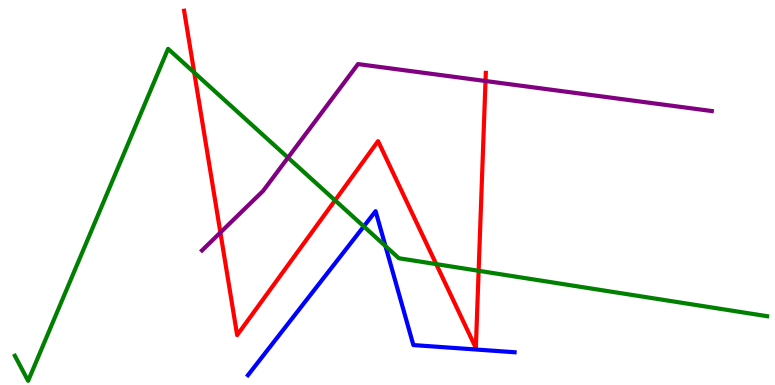[{'lines': ['blue', 'red'], 'intersections': []}, {'lines': ['green', 'red'], 'intersections': [{'x': 2.51, 'y': 8.12}, {'x': 4.32, 'y': 4.8}, {'x': 5.63, 'y': 3.14}, {'x': 6.18, 'y': 2.97}]}, {'lines': ['purple', 'red'], 'intersections': [{'x': 2.84, 'y': 3.96}, {'x': 6.26, 'y': 7.9}]}, {'lines': ['blue', 'green'], 'intersections': [{'x': 4.69, 'y': 4.12}, {'x': 4.97, 'y': 3.61}]}, {'lines': ['blue', 'purple'], 'intersections': []}, {'lines': ['green', 'purple'], 'intersections': [{'x': 3.72, 'y': 5.91}]}]